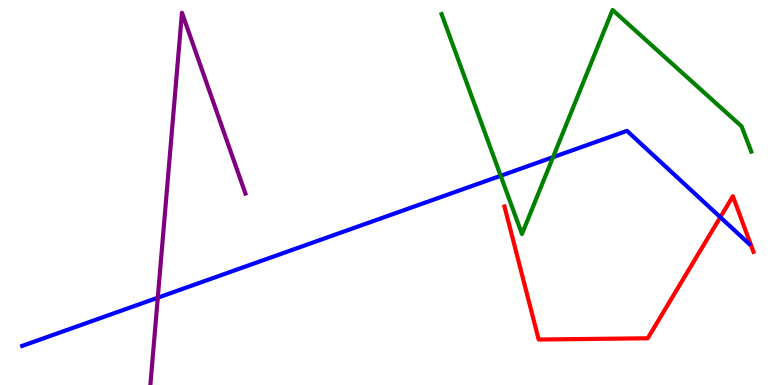[{'lines': ['blue', 'red'], 'intersections': [{'x': 9.29, 'y': 4.36}]}, {'lines': ['green', 'red'], 'intersections': []}, {'lines': ['purple', 'red'], 'intersections': []}, {'lines': ['blue', 'green'], 'intersections': [{'x': 6.46, 'y': 5.43}, {'x': 7.14, 'y': 5.92}]}, {'lines': ['blue', 'purple'], 'intersections': [{'x': 2.04, 'y': 2.27}]}, {'lines': ['green', 'purple'], 'intersections': []}]